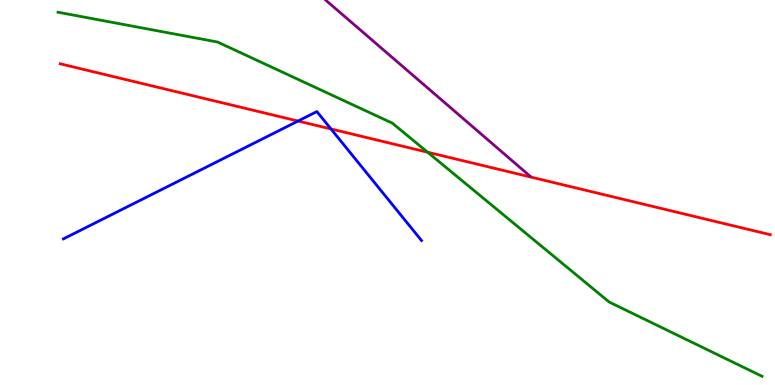[{'lines': ['blue', 'red'], 'intersections': [{'x': 3.85, 'y': 6.86}, {'x': 4.27, 'y': 6.65}]}, {'lines': ['green', 'red'], 'intersections': [{'x': 5.52, 'y': 6.05}]}, {'lines': ['purple', 'red'], 'intersections': []}, {'lines': ['blue', 'green'], 'intersections': []}, {'lines': ['blue', 'purple'], 'intersections': []}, {'lines': ['green', 'purple'], 'intersections': []}]